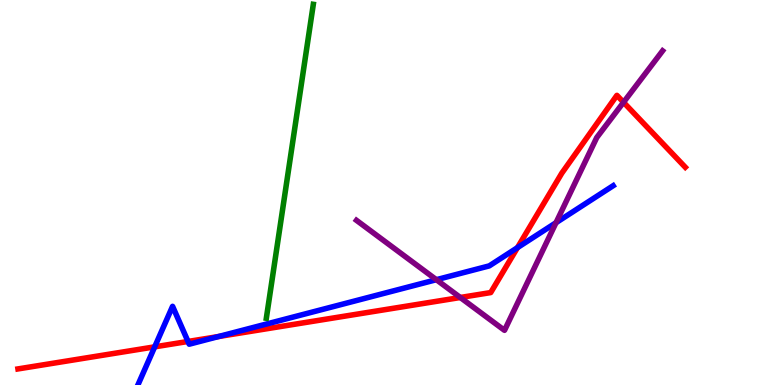[{'lines': ['blue', 'red'], 'intersections': [{'x': 2.0, 'y': 0.991}, {'x': 2.43, 'y': 1.13}, {'x': 2.82, 'y': 1.26}, {'x': 6.68, 'y': 3.57}]}, {'lines': ['green', 'red'], 'intersections': []}, {'lines': ['purple', 'red'], 'intersections': [{'x': 5.94, 'y': 2.27}, {'x': 8.05, 'y': 7.34}]}, {'lines': ['blue', 'green'], 'intersections': []}, {'lines': ['blue', 'purple'], 'intersections': [{'x': 5.63, 'y': 2.74}, {'x': 7.17, 'y': 4.22}]}, {'lines': ['green', 'purple'], 'intersections': []}]